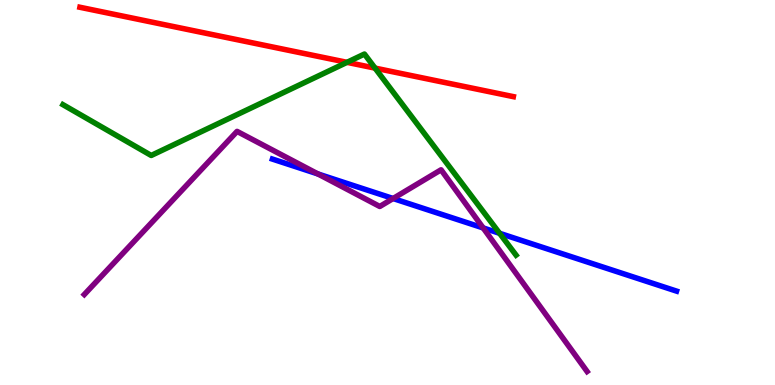[{'lines': ['blue', 'red'], 'intersections': []}, {'lines': ['green', 'red'], 'intersections': [{'x': 4.48, 'y': 8.38}, {'x': 4.84, 'y': 8.23}]}, {'lines': ['purple', 'red'], 'intersections': []}, {'lines': ['blue', 'green'], 'intersections': [{'x': 6.45, 'y': 3.94}]}, {'lines': ['blue', 'purple'], 'intersections': [{'x': 4.1, 'y': 5.48}, {'x': 5.07, 'y': 4.84}, {'x': 6.23, 'y': 4.08}]}, {'lines': ['green', 'purple'], 'intersections': []}]